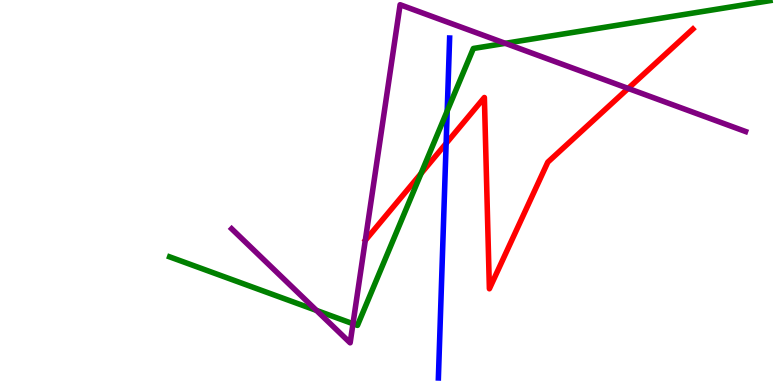[{'lines': ['blue', 'red'], 'intersections': [{'x': 5.76, 'y': 6.28}]}, {'lines': ['green', 'red'], 'intersections': [{'x': 5.43, 'y': 5.49}]}, {'lines': ['purple', 'red'], 'intersections': [{'x': 8.11, 'y': 7.7}]}, {'lines': ['blue', 'green'], 'intersections': [{'x': 5.77, 'y': 7.12}]}, {'lines': ['blue', 'purple'], 'intersections': []}, {'lines': ['green', 'purple'], 'intersections': [{'x': 4.08, 'y': 1.94}, {'x': 4.55, 'y': 1.59}, {'x': 6.52, 'y': 8.87}]}]